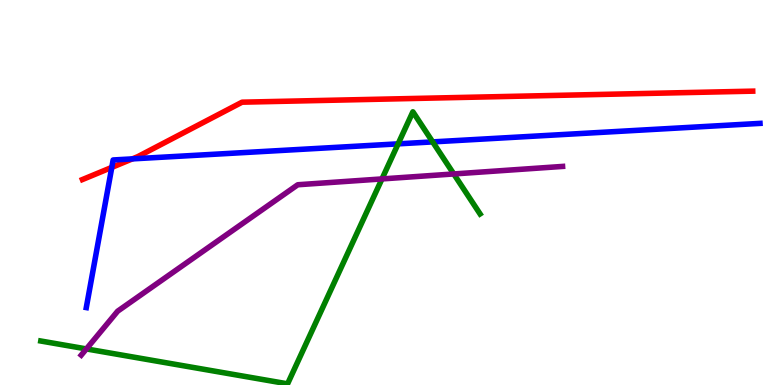[{'lines': ['blue', 'red'], 'intersections': [{'x': 1.44, 'y': 5.65}, {'x': 1.71, 'y': 5.87}]}, {'lines': ['green', 'red'], 'intersections': []}, {'lines': ['purple', 'red'], 'intersections': []}, {'lines': ['blue', 'green'], 'intersections': [{'x': 5.14, 'y': 6.26}, {'x': 5.58, 'y': 6.31}]}, {'lines': ['blue', 'purple'], 'intersections': []}, {'lines': ['green', 'purple'], 'intersections': [{'x': 1.11, 'y': 0.937}, {'x': 4.93, 'y': 5.35}, {'x': 5.86, 'y': 5.48}]}]